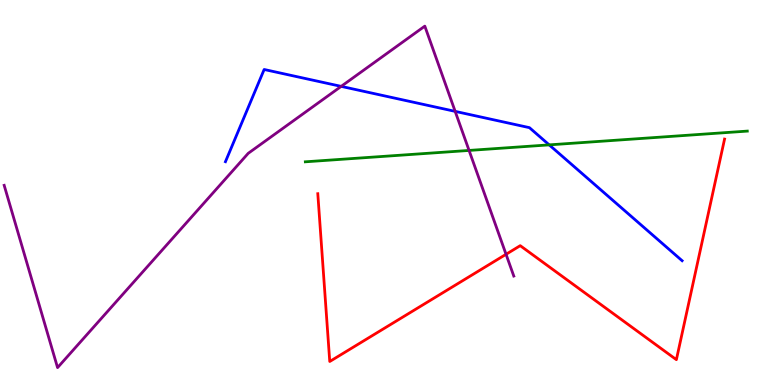[{'lines': ['blue', 'red'], 'intersections': []}, {'lines': ['green', 'red'], 'intersections': []}, {'lines': ['purple', 'red'], 'intersections': [{'x': 6.53, 'y': 3.39}]}, {'lines': ['blue', 'green'], 'intersections': [{'x': 7.09, 'y': 6.24}]}, {'lines': ['blue', 'purple'], 'intersections': [{'x': 4.4, 'y': 7.76}, {'x': 5.87, 'y': 7.11}]}, {'lines': ['green', 'purple'], 'intersections': [{'x': 6.05, 'y': 6.09}]}]